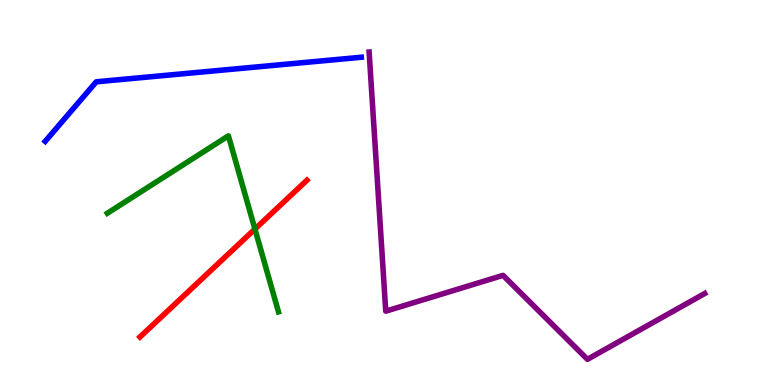[{'lines': ['blue', 'red'], 'intersections': []}, {'lines': ['green', 'red'], 'intersections': [{'x': 3.29, 'y': 4.05}]}, {'lines': ['purple', 'red'], 'intersections': []}, {'lines': ['blue', 'green'], 'intersections': []}, {'lines': ['blue', 'purple'], 'intersections': []}, {'lines': ['green', 'purple'], 'intersections': []}]